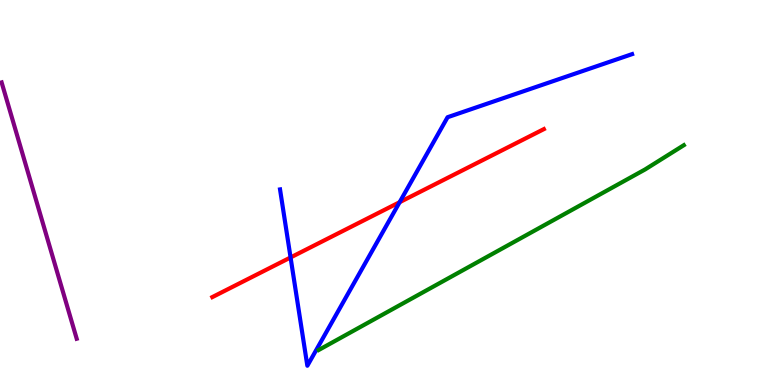[{'lines': ['blue', 'red'], 'intersections': [{'x': 3.75, 'y': 3.31}, {'x': 5.16, 'y': 4.75}]}, {'lines': ['green', 'red'], 'intersections': []}, {'lines': ['purple', 'red'], 'intersections': []}, {'lines': ['blue', 'green'], 'intersections': []}, {'lines': ['blue', 'purple'], 'intersections': []}, {'lines': ['green', 'purple'], 'intersections': []}]